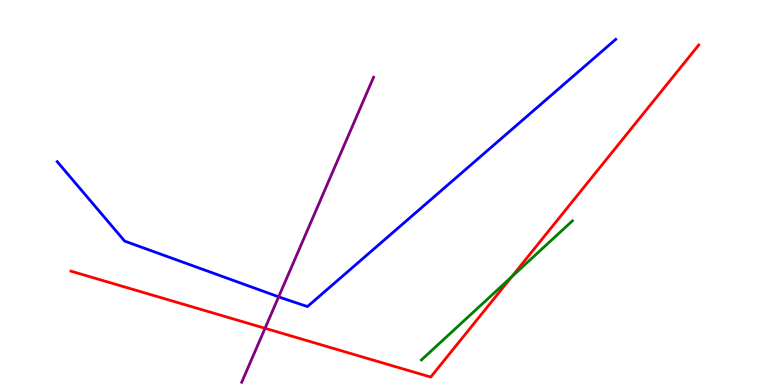[{'lines': ['blue', 'red'], 'intersections': []}, {'lines': ['green', 'red'], 'intersections': [{'x': 6.6, 'y': 2.81}]}, {'lines': ['purple', 'red'], 'intersections': [{'x': 3.42, 'y': 1.47}]}, {'lines': ['blue', 'green'], 'intersections': []}, {'lines': ['blue', 'purple'], 'intersections': [{'x': 3.6, 'y': 2.29}]}, {'lines': ['green', 'purple'], 'intersections': []}]